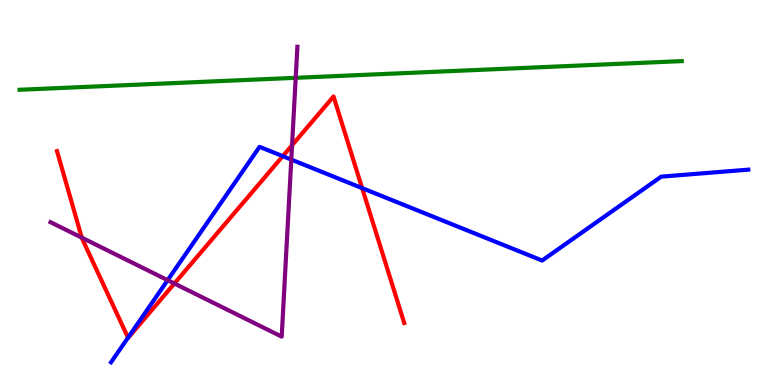[{'lines': ['blue', 'red'], 'intersections': [{'x': 1.65, 'y': 1.23}, {'x': 3.65, 'y': 5.94}, {'x': 4.67, 'y': 5.11}]}, {'lines': ['green', 'red'], 'intersections': []}, {'lines': ['purple', 'red'], 'intersections': [{'x': 1.06, 'y': 3.83}, {'x': 2.25, 'y': 2.64}, {'x': 3.77, 'y': 6.23}]}, {'lines': ['blue', 'green'], 'intersections': []}, {'lines': ['blue', 'purple'], 'intersections': [{'x': 2.16, 'y': 2.72}, {'x': 3.76, 'y': 5.85}]}, {'lines': ['green', 'purple'], 'intersections': [{'x': 3.82, 'y': 7.98}]}]